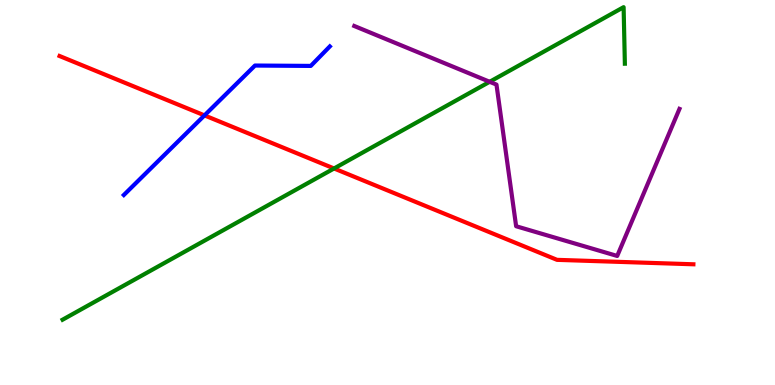[{'lines': ['blue', 'red'], 'intersections': [{'x': 2.64, 'y': 7.0}]}, {'lines': ['green', 'red'], 'intersections': [{'x': 4.31, 'y': 5.62}]}, {'lines': ['purple', 'red'], 'intersections': []}, {'lines': ['blue', 'green'], 'intersections': []}, {'lines': ['blue', 'purple'], 'intersections': []}, {'lines': ['green', 'purple'], 'intersections': [{'x': 6.32, 'y': 7.88}]}]